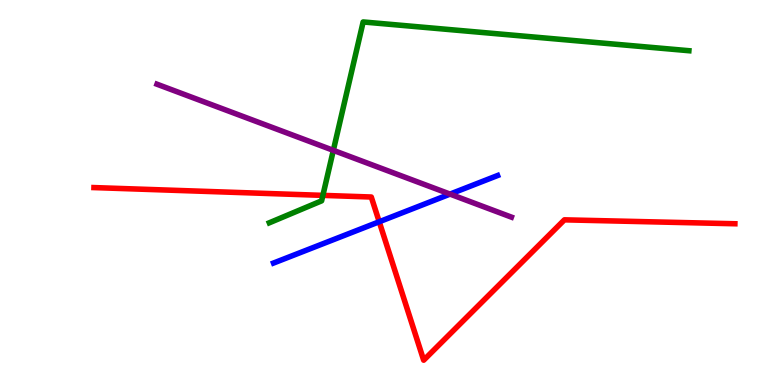[{'lines': ['blue', 'red'], 'intersections': [{'x': 4.89, 'y': 4.24}]}, {'lines': ['green', 'red'], 'intersections': [{'x': 4.17, 'y': 4.93}]}, {'lines': ['purple', 'red'], 'intersections': []}, {'lines': ['blue', 'green'], 'intersections': []}, {'lines': ['blue', 'purple'], 'intersections': [{'x': 5.81, 'y': 4.96}]}, {'lines': ['green', 'purple'], 'intersections': [{'x': 4.3, 'y': 6.09}]}]